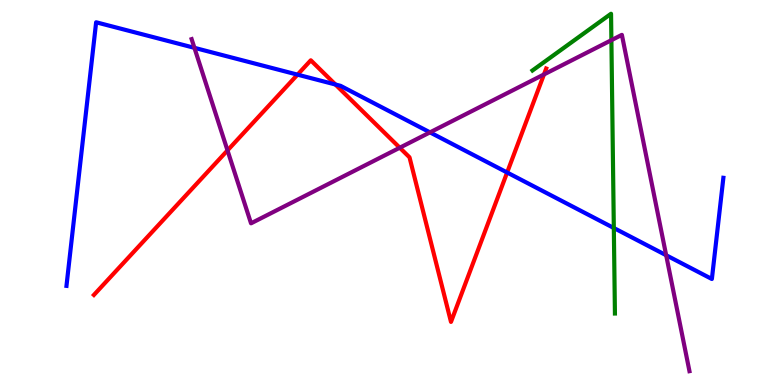[{'lines': ['blue', 'red'], 'intersections': [{'x': 3.84, 'y': 8.06}, {'x': 4.33, 'y': 7.81}, {'x': 6.54, 'y': 5.52}]}, {'lines': ['green', 'red'], 'intersections': []}, {'lines': ['purple', 'red'], 'intersections': [{'x': 2.94, 'y': 6.09}, {'x': 5.16, 'y': 6.16}, {'x': 7.02, 'y': 8.07}]}, {'lines': ['blue', 'green'], 'intersections': [{'x': 7.92, 'y': 4.08}]}, {'lines': ['blue', 'purple'], 'intersections': [{'x': 2.51, 'y': 8.76}, {'x': 5.55, 'y': 6.56}, {'x': 8.6, 'y': 3.37}]}, {'lines': ['green', 'purple'], 'intersections': [{'x': 7.89, 'y': 8.96}]}]